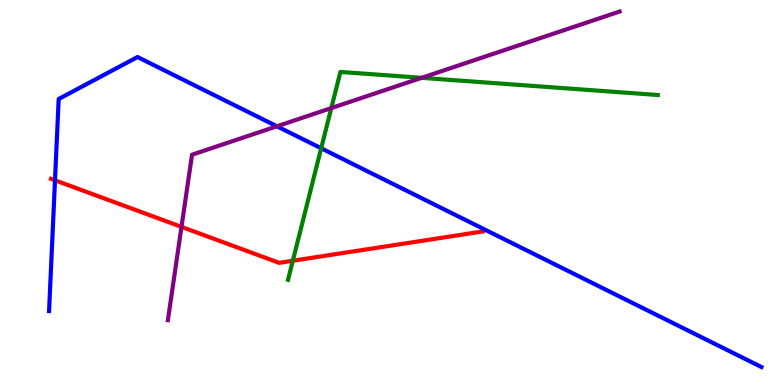[{'lines': ['blue', 'red'], 'intersections': [{'x': 0.71, 'y': 5.32}]}, {'lines': ['green', 'red'], 'intersections': [{'x': 3.78, 'y': 3.23}]}, {'lines': ['purple', 'red'], 'intersections': [{'x': 2.34, 'y': 4.11}]}, {'lines': ['blue', 'green'], 'intersections': [{'x': 4.14, 'y': 6.15}]}, {'lines': ['blue', 'purple'], 'intersections': [{'x': 3.57, 'y': 6.72}]}, {'lines': ['green', 'purple'], 'intersections': [{'x': 4.27, 'y': 7.19}, {'x': 5.44, 'y': 7.98}]}]